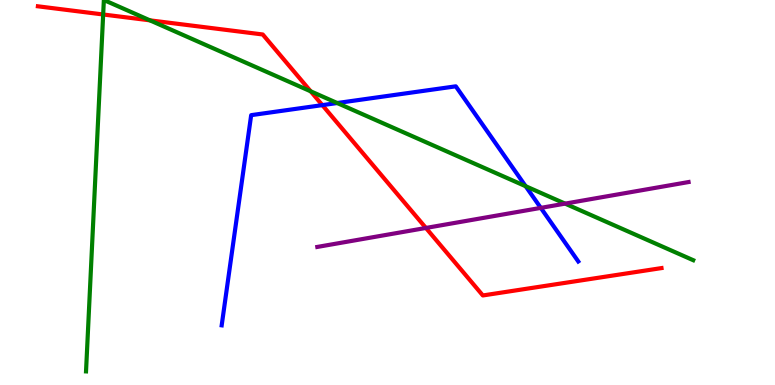[{'lines': ['blue', 'red'], 'intersections': [{'x': 4.16, 'y': 7.27}]}, {'lines': ['green', 'red'], 'intersections': [{'x': 1.33, 'y': 9.62}, {'x': 1.93, 'y': 9.47}, {'x': 4.01, 'y': 7.63}]}, {'lines': ['purple', 'red'], 'intersections': [{'x': 5.5, 'y': 4.08}]}, {'lines': ['blue', 'green'], 'intersections': [{'x': 4.35, 'y': 7.32}, {'x': 6.78, 'y': 5.16}]}, {'lines': ['blue', 'purple'], 'intersections': [{'x': 6.98, 'y': 4.6}]}, {'lines': ['green', 'purple'], 'intersections': [{'x': 7.29, 'y': 4.71}]}]